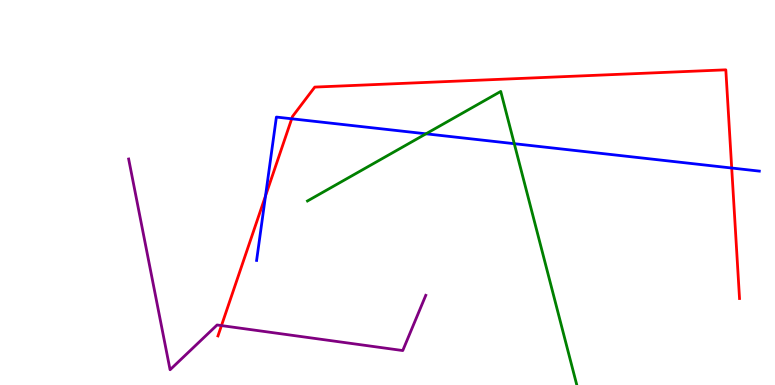[{'lines': ['blue', 'red'], 'intersections': [{'x': 3.43, 'y': 4.91}, {'x': 3.76, 'y': 6.91}, {'x': 9.44, 'y': 5.64}]}, {'lines': ['green', 'red'], 'intersections': []}, {'lines': ['purple', 'red'], 'intersections': [{'x': 2.86, 'y': 1.54}]}, {'lines': ['blue', 'green'], 'intersections': [{'x': 5.5, 'y': 6.52}, {'x': 6.64, 'y': 6.27}]}, {'lines': ['blue', 'purple'], 'intersections': []}, {'lines': ['green', 'purple'], 'intersections': []}]